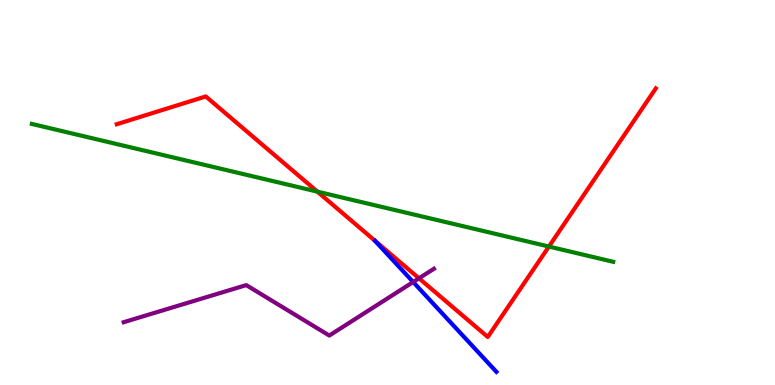[{'lines': ['blue', 'red'], 'intersections': []}, {'lines': ['green', 'red'], 'intersections': [{'x': 4.1, 'y': 5.02}, {'x': 7.08, 'y': 3.6}]}, {'lines': ['purple', 'red'], 'intersections': [{'x': 5.41, 'y': 2.77}]}, {'lines': ['blue', 'green'], 'intersections': []}, {'lines': ['blue', 'purple'], 'intersections': [{'x': 5.33, 'y': 2.67}]}, {'lines': ['green', 'purple'], 'intersections': []}]